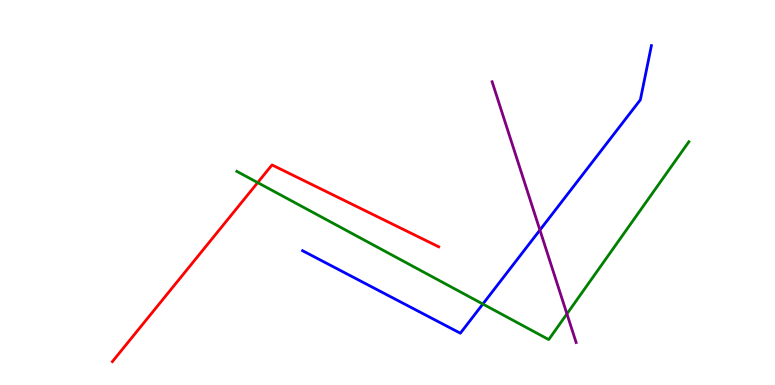[{'lines': ['blue', 'red'], 'intersections': []}, {'lines': ['green', 'red'], 'intersections': [{'x': 3.32, 'y': 5.26}]}, {'lines': ['purple', 'red'], 'intersections': []}, {'lines': ['blue', 'green'], 'intersections': [{'x': 6.23, 'y': 2.1}]}, {'lines': ['blue', 'purple'], 'intersections': [{'x': 6.97, 'y': 4.02}]}, {'lines': ['green', 'purple'], 'intersections': [{'x': 7.32, 'y': 1.85}]}]